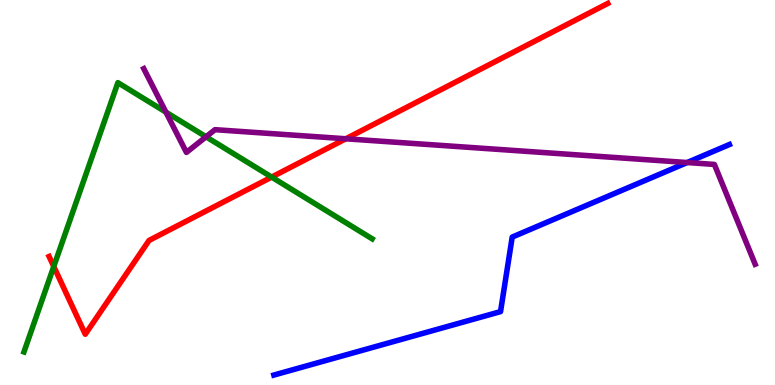[{'lines': ['blue', 'red'], 'intersections': []}, {'lines': ['green', 'red'], 'intersections': [{'x': 0.694, 'y': 3.08}, {'x': 3.51, 'y': 5.4}]}, {'lines': ['purple', 'red'], 'intersections': [{'x': 4.46, 'y': 6.4}]}, {'lines': ['blue', 'green'], 'intersections': []}, {'lines': ['blue', 'purple'], 'intersections': [{'x': 8.87, 'y': 5.78}]}, {'lines': ['green', 'purple'], 'intersections': [{'x': 2.14, 'y': 7.09}, {'x': 2.66, 'y': 6.45}]}]